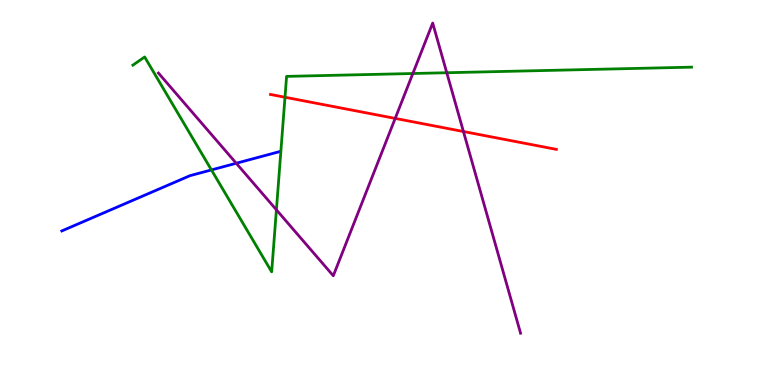[{'lines': ['blue', 'red'], 'intersections': []}, {'lines': ['green', 'red'], 'intersections': [{'x': 3.68, 'y': 7.47}]}, {'lines': ['purple', 'red'], 'intersections': [{'x': 5.1, 'y': 6.92}, {'x': 5.98, 'y': 6.58}]}, {'lines': ['blue', 'green'], 'intersections': [{'x': 2.73, 'y': 5.59}]}, {'lines': ['blue', 'purple'], 'intersections': [{'x': 3.05, 'y': 5.76}]}, {'lines': ['green', 'purple'], 'intersections': [{'x': 3.57, 'y': 4.55}, {'x': 5.33, 'y': 8.09}, {'x': 5.76, 'y': 8.11}]}]